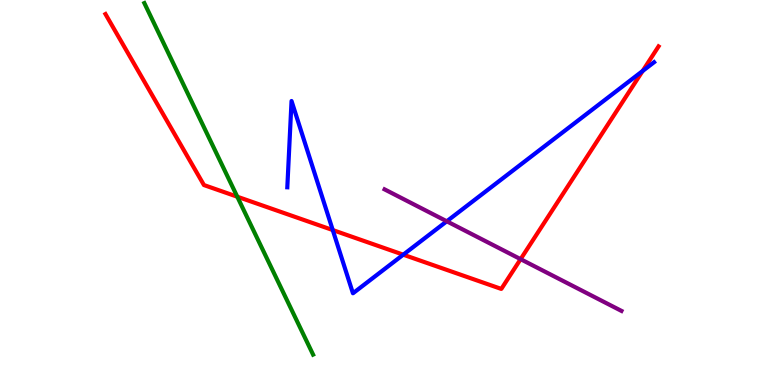[{'lines': ['blue', 'red'], 'intersections': [{'x': 4.29, 'y': 4.02}, {'x': 5.2, 'y': 3.38}, {'x': 8.29, 'y': 8.16}]}, {'lines': ['green', 'red'], 'intersections': [{'x': 3.06, 'y': 4.89}]}, {'lines': ['purple', 'red'], 'intersections': [{'x': 6.72, 'y': 3.27}]}, {'lines': ['blue', 'green'], 'intersections': []}, {'lines': ['blue', 'purple'], 'intersections': [{'x': 5.76, 'y': 4.25}]}, {'lines': ['green', 'purple'], 'intersections': []}]